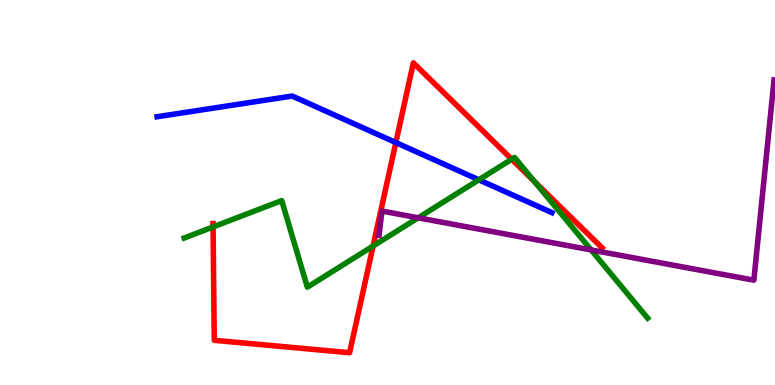[{'lines': ['blue', 'red'], 'intersections': [{'x': 5.11, 'y': 6.3}]}, {'lines': ['green', 'red'], 'intersections': [{'x': 2.75, 'y': 4.11}, {'x': 4.81, 'y': 3.61}, {'x': 6.6, 'y': 5.86}, {'x': 6.9, 'y': 5.28}]}, {'lines': ['purple', 'red'], 'intersections': []}, {'lines': ['blue', 'green'], 'intersections': [{'x': 6.18, 'y': 5.33}]}, {'lines': ['blue', 'purple'], 'intersections': []}, {'lines': ['green', 'purple'], 'intersections': [{'x': 5.4, 'y': 4.34}, {'x': 7.63, 'y': 3.51}]}]